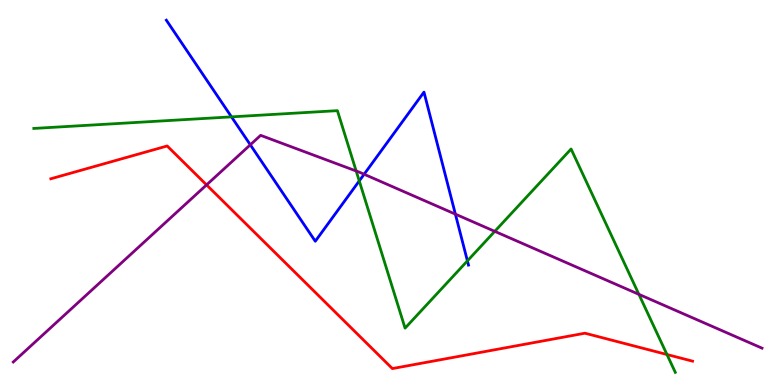[{'lines': ['blue', 'red'], 'intersections': []}, {'lines': ['green', 'red'], 'intersections': [{'x': 8.61, 'y': 0.792}]}, {'lines': ['purple', 'red'], 'intersections': [{'x': 2.67, 'y': 5.2}]}, {'lines': ['blue', 'green'], 'intersections': [{'x': 2.99, 'y': 6.96}, {'x': 4.64, 'y': 5.3}, {'x': 6.03, 'y': 3.22}]}, {'lines': ['blue', 'purple'], 'intersections': [{'x': 3.23, 'y': 6.24}, {'x': 4.7, 'y': 5.47}, {'x': 5.88, 'y': 4.44}]}, {'lines': ['green', 'purple'], 'intersections': [{'x': 4.6, 'y': 5.56}, {'x': 6.38, 'y': 3.99}, {'x': 8.24, 'y': 2.35}]}]